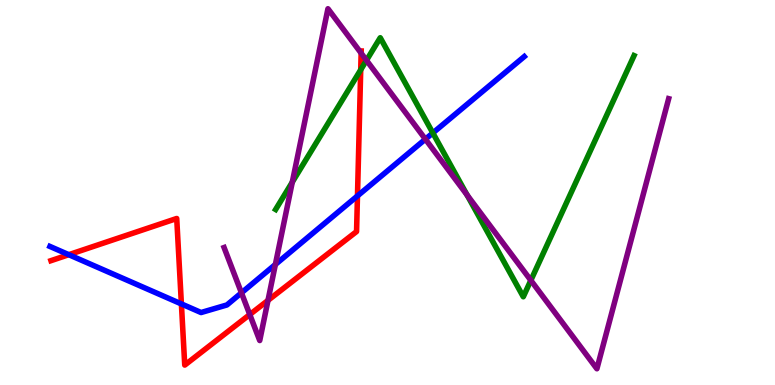[{'lines': ['blue', 'red'], 'intersections': [{'x': 0.888, 'y': 3.38}, {'x': 2.34, 'y': 2.11}, {'x': 4.61, 'y': 4.91}]}, {'lines': ['green', 'red'], 'intersections': [{'x': 4.65, 'y': 8.19}]}, {'lines': ['purple', 'red'], 'intersections': [{'x': 3.22, 'y': 1.83}, {'x': 3.46, 'y': 2.2}, {'x': 4.66, 'y': 8.62}]}, {'lines': ['blue', 'green'], 'intersections': [{'x': 5.58, 'y': 6.55}]}, {'lines': ['blue', 'purple'], 'intersections': [{'x': 3.12, 'y': 2.39}, {'x': 3.55, 'y': 3.13}, {'x': 5.49, 'y': 6.38}]}, {'lines': ['green', 'purple'], 'intersections': [{'x': 3.77, 'y': 5.27}, {'x': 4.73, 'y': 8.43}, {'x': 6.03, 'y': 4.94}, {'x': 6.85, 'y': 2.72}]}]